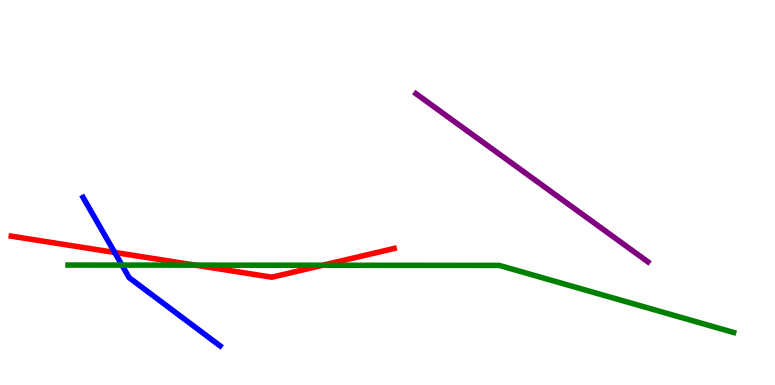[{'lines': ['blue', 'red'], 'intersections': [{'x': 1.48, 'y': 3.44}]}, {'lines': ['green', 'red'], 'intersections': [{'x': 2.52, 'y': 3.11}, {'x': 4.16, 'y': 3.11}]}, {'lines': ['purple', 'red'], 'intersections': []}, {'lines': ['blue', 'green'], 'intersections': [{'x': 1.57, 'y': 3.11}]}, {'lines': ['blue', 'purple'], 'intersections': []}, {'lines': ['green', 'purple'], 'intersections': []}]